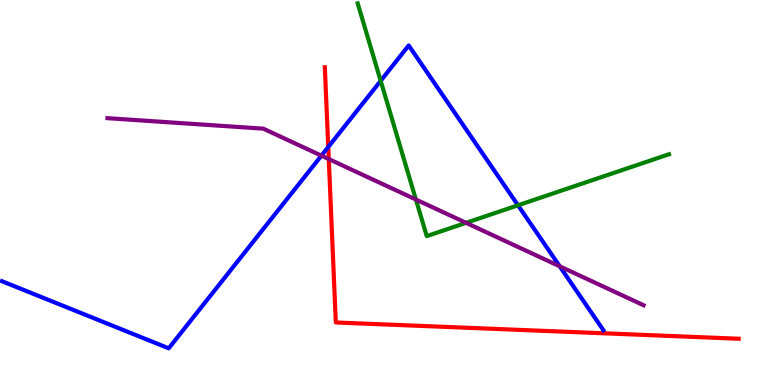[{'lines': ['blue', 'red'], 'intersections': [{'x': 4.24, 'y': 6.18}]}, {'lines': ['green', 'red'], 'intersections': []}, {'lines': ['purple', 'red'], 'intersections': [{'x': 4.24, 'y': 5.87}]}, {'lines': ['blue', 'green'], 'intersections': [{'x': 4.91, 'y': 7.9}, {'x': 6.68, 'y': 4.67}]}, {'lines': ['blue', 'purple'], 'intersections': [{'x': 4.15, 'y': 5.96}, {'x': 7.22, 'y': 3.08}]}, {'lines': ['green', 'purple'], 'intersections': [{'x': 5.37, 'y': 4.82}, {'x': 6.01, 'y': 4.21}]}]